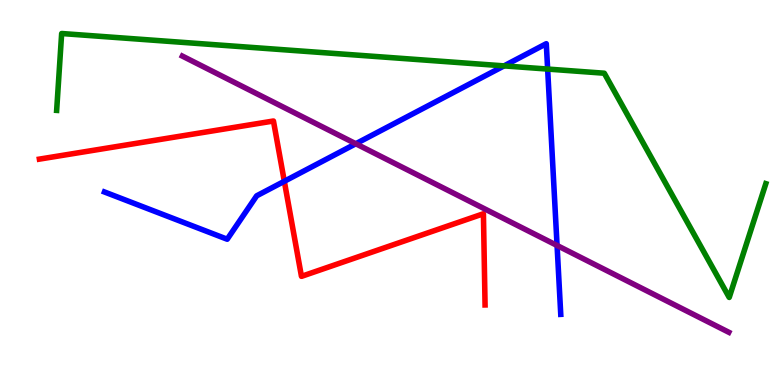[{'lines': ['blue', 'red'], 'intersections': [{'x': 3.67, 'y': 5.29}]}, {'lines': ['green', 'red'], 'intersections': []}, {'lines': ['purple', 'red'], 'intersections': []}, {'lines': ['blue', 'green'], 'intersections': [{'x': 6.5, 'y': 8.29}, {'x': 7.07, 'y': 8.21}]}, {'lines': ['blue', 'purple'], 'intersections': [{'x': 4.59, 'y': 6.27}, {'x': 7.19, 'y': 3.62}]}, {'lines': ['green', 'purple'], 'intersections': []}]